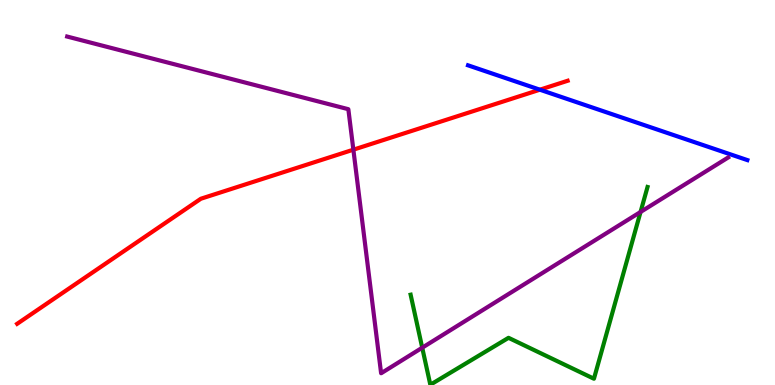[{'lines': ['blue', 'red'], 'intersections': [{'x': 6.97, 'y': 7.67}]}, {'lines': ['green', 'red'], 'intersections': []}, {'lines': ['purple', 'red'], 'intersections': [{'x': 4.56, 'y': 6.11}]}, {'lines': ['blue', 'green'], 'intersections': []}, {'lines': ['blue', 'purple'], 'intersections': []}, {'lines': ['green', 'purple'], 'intersections': [{'x': 5.45, 'y': 0.969}, {'x': 8.27, 'y': 4.49}]}]